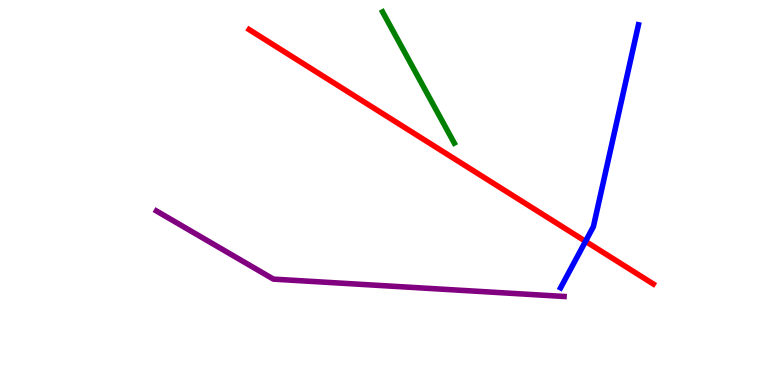[{'lines': ['blue', 'red'], 'intersections': [{'x': 7.56, 'y': 3.73}]}, {'lines': ['green', 'red'], 'intersections': []}, {'lines': ['purple', 'red'], 'intersections': []}, {'lines': ['blue', 'green'], 'intersections': []}, {'lines': ['blue', 'purple'], 'intersections': []}, {'lines': ['green', 'purple'], 'intersections': []}]